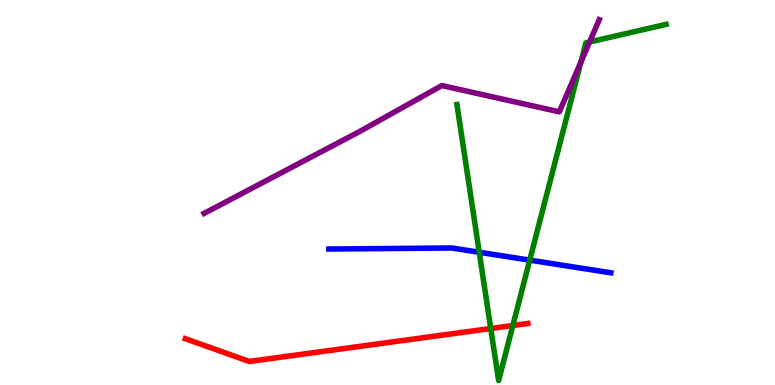[{'lines': ['blue', 'red'], 'intersections': []}, {'lines': ['green', 'red'], 'intersections': [{'x': 6.33, 'y': 1.47}, {'x': 6.62, 'y': 1.55}]}, {'lines': ['purple', 'red'], 'intersections': []}, {'lines': ['blue', 'green'], 'intersections': [{'x': 6.18, 'y': 3.45}, {'x': 6.84, 'y': 3.24}]}, {'lines': ['blue', 'purple'], 'intersections': []}, {'lines': ['green', 'purple'], 'intersections': [{'x': 7.5, 'y': 8.39}, {'x': 7.61, 'y': 8.91}]}]